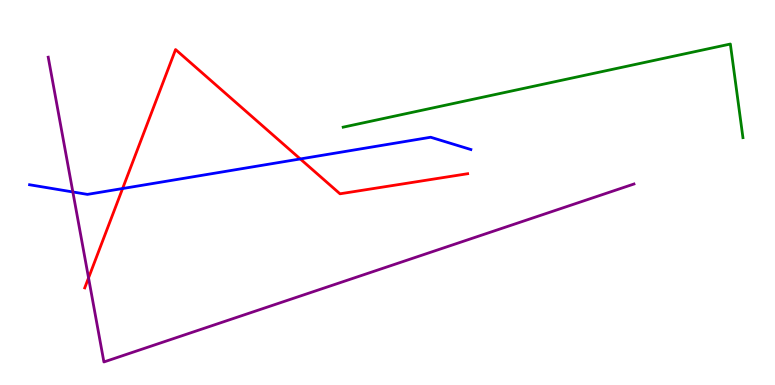[{'lines': ['blue', 'red'], 'intersections': [{'x': 1.58, 'y': 5.1}, {'x': 3.87, 'y': 5.87}]}, {'lines': ['green', 'red'], 'intersections': []}, {'lines': ['purple', 'red'], 'intersections': [{'x': 1.14, 'y': 2.78}]}, {'lines': ['blue', 'green'], 'intersections': []}, {'lines': ['blue', 'purple'], 'intersections': [{'x': 0.94, 'y': 5.01}]}, {'lines': ['green', 'purple'], 'intersections': []}]